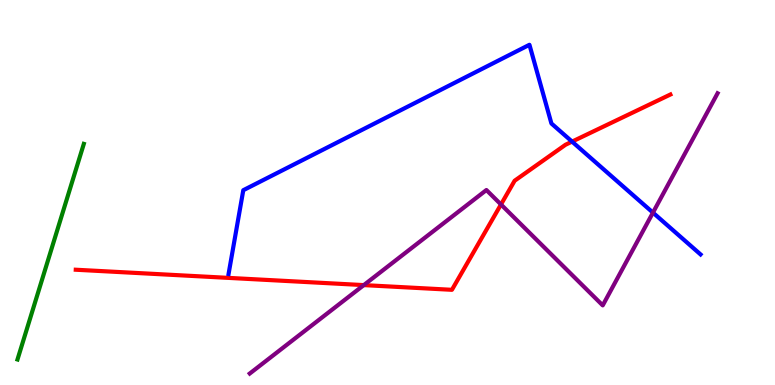[{'lines': ['blue', 'red'], 'intersections': [{'x': 7.38, 'y': 6.32}]}, {'lines': ['green', 'red'], 'intersections': []}, {'lines': ['purple', 'red'], 'intersections': [{'x': 4.69, 'y': 2.59}, {'x': 6.46, 'y': 4.69}]}, {'lines': ['blue', 'green'], 'intersections': []}, {'lines': ['blue', 'purple'], 'intersections': [{'x': 8.43, 'y': 4.48}]}, {'lines': ['green', 'purple'], 'intersections': []}]